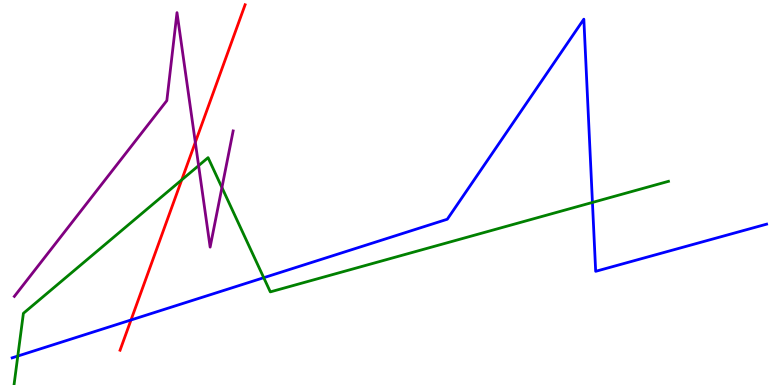[{'lines': ['blue', 'red'], 'intersections': [{'x': 1.69, 'y': 1.69}]}, {'lines': ['green', 'red'], 'intersections': [{'x': 2.34, 'y': 5.33}]}, {'lines': ['purple', 'red'], 'intersections': [{'x': 2.52, 'y': 6.3}]}, {'lines': ['blue', 'green'], 'intersections': [{'x': 0.23, 'y': 0.752}, {'x': 3.4, 'y': 2.79}, {'x': 7.64, 'y': 4.74}]}, {'lines': ['blue', 'purple'], 'intersections': []}, {'lines': ['green', 'purple'], 'intersections': [{'x': 2.56, 'y': 5.7}, {'x': 2.86, 'y': 5.13}]}]